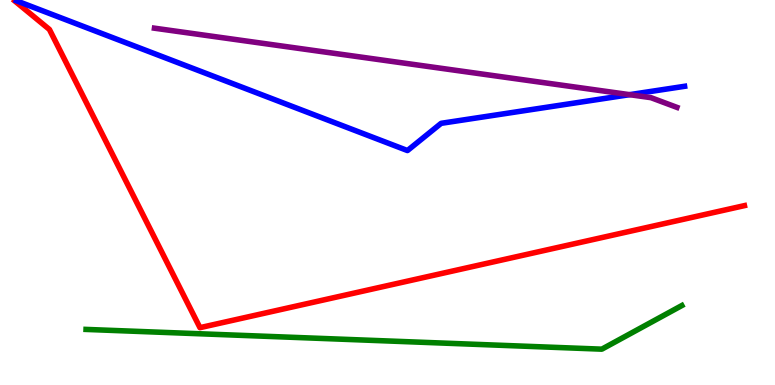[{'lines': ['blue', 'red'], 'intersections': []}, {'lines': ['green', 'red'], 'intersections': []}, {'lines': ['purple', 'red'], 'intersections': []}, {'lines': ['blue', 'green'], 'intersections': []}, {'lines': ['blue', 'purple'], 'intersections': [{'x': 8.12, 'y': 7.54}]}, {'lines': ['green', 'purple'], 'intersections': []}]